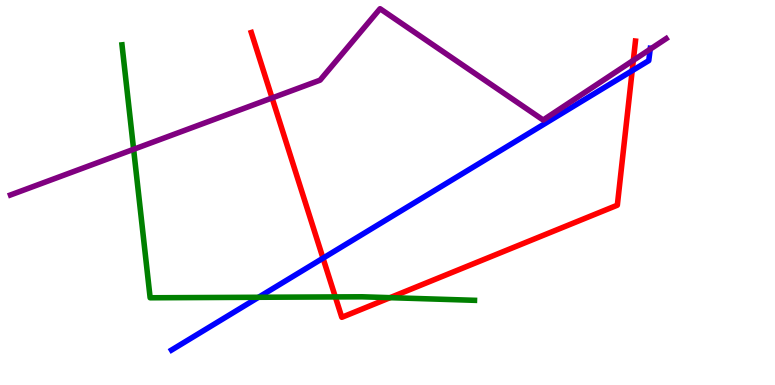[{'lines': ['blue', 'red'], 'intersections': [{'x': 4.17, 'y': 3.29}, {'x': 8.16, 'y': 8.16}]}, {'lines': ['green', 'red'], 'intersections': [{'x': 4.33, 'y': 2.29}, {'x': 5.03, 'y': 2.27}]}, {'lines': ['purple', 'red'], 'intersections': [{'x': 3.51, 'y': 7.46}, {'x': 8.17, 'y': 8.43}]}, {'lines': ['blue', 'green'], 'intersections': [{'x': 3.34, 'y': 2.28}]}, {'lines': ['blue', 'purple'], 'intersections': [{'x': 8.39, 'y': 8.72}]}, {'lines': ['green', 'purple'], 'intersections': [{'x': 1.72, 'y': 6.12}]}]